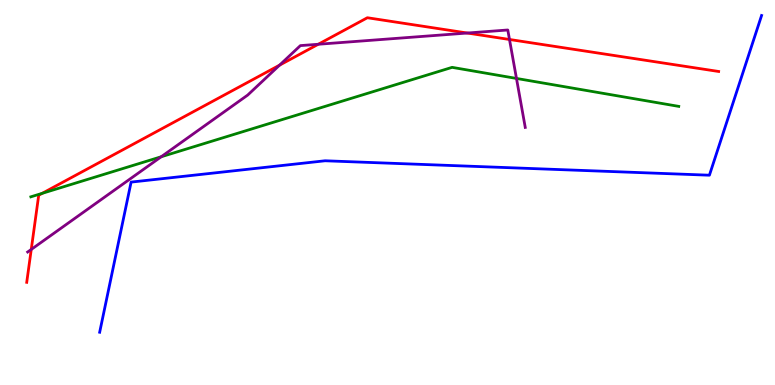[{'lines': ['blue', 'red'], 'intersections': []}, {'lines': ['green', 'red'], 'intersections': [{'x': 0.545, 'y': 4.98}]}, {'lines': ['purple', 'red'], 'intersections': [{'x': 0.403, 'y': 3.52}, {'x': 3.61, 'y': 8.31}, {'x': 4.11, 'y': 8.85}, {'x': 6.03, 'y': 9.14}, {'x': 6.57, 'y': 8.97}]}, {'lines': ['blue', 'green'], 'intersections': []}, {'lines': ['blue', 'purple'], 'intersections': []}, {'lines': ['green', 'purple'], 'intersections': [{'x': 2.08, 'y': 5.93}, {'x': 6.66, 'y': 7.96}]}]